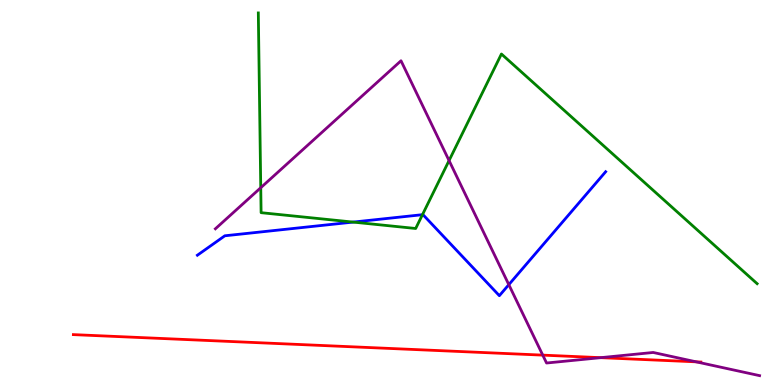[{'lines': ['blue', 'red'], 'intersections': []}, {'lines': ['green', 'red'], 'intersections': []}, {'lines': ['purple', 'red'], 'intersections': [{'x': 7.0, 'y': 0.776}, {'x': 7.75, 'y': 0.71}, {'x': 8.98, 'y': 0.602}]}, {'lines': ['blue', 'green'], 'intersections': [{'x': 4.56, 'y': 4.23}, {'x': 5.45, 'y': 4.42}]}, {'lines': ['blue', 'purple'], 'intersections': [{'x': 6.57, 'y': 2.61}]}, {'lines': ['green', 'purple'], 'intersections': [{'x': 3.36, 'y': 5.12}, {'x': 5.79, 'y': 5.83}]}]